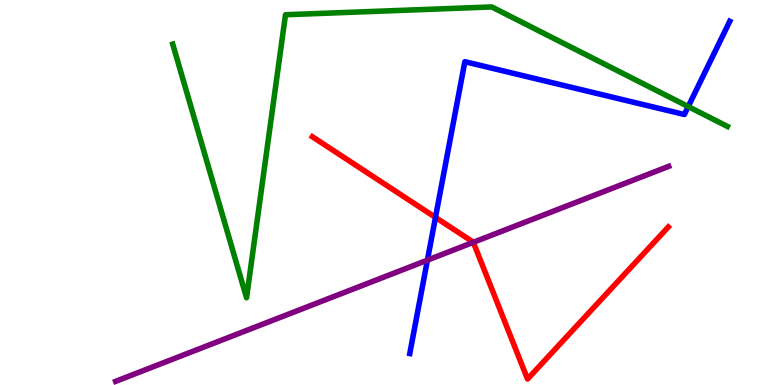[{'lines': ['blue', 'red'], 'intersections': [{'x': 5.62, 'y': 4.35}]}, {'lines': ['green', 'red'], 'intersections': []}, {'lines': ['purple', 'red'], 'intersections': [{'x': 6.11, 'y': 3.71}]}, {'lines': ['blue', 'green'], 'intersections': [{'x': 8.88, 'y': 7.23}]}, {'lines': ['blue', 'purple'], 'intersections': [{'x': 5.51, 'y': 3.24}]}, {'lines': ['green', 'purple'], 'intersections': []}]